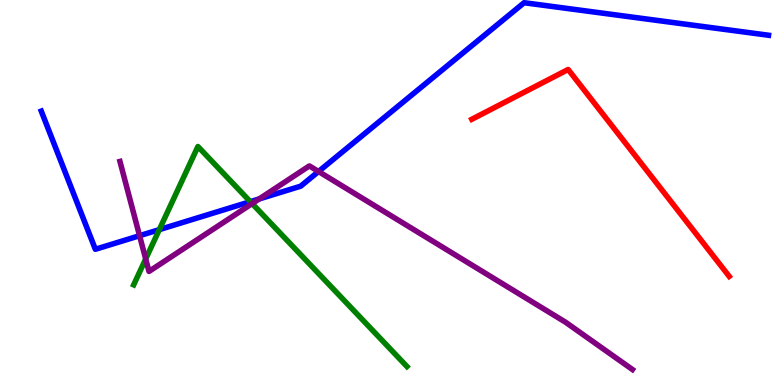[{'lines': ['blue', 'red'], 'intersections': []}, {'lines': ['green', 'red'], 'intersections': []}, {'lines': ['purple', 'red'], 'intersections': []}, {'lines': ['blue', 'green'], 'intersections': [{'x': 2.06, 'y': 4.04}, {'x': 3.23, 'y': 4.76}]}, {'lines': ['blue', 'purple'], 'intersections': [{'x': 1.8, 'y': 3.88}, {'x': 3.34, 'y': 4.83}, {'x': 4.11, 'y': 5.55}]}, {'lines': ['green', 'purple'], 'intersections': [{'x': 1.88, 'y': 3.27}, {'x': 3.25, 'y': 4.71}]}]